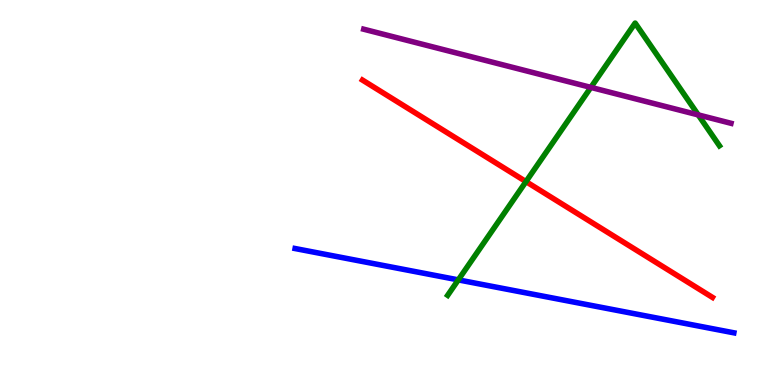[{'lines': ['blue', 'red'], 'intersections': []}, {'lines': ['green', 'red'], 'intersections': [{'x': 6.79, 'y': 5.28}]}, {'lines': ['purple', 'red'], 'intersections': []}, {'lines': ['blue', 'green'], 'intersections': [{'x': 5.91, 'y': 2.73}]}, {'lines': ['blue', 'purple'], 'intersections': []}, {'lines': ['green', 'purple'], 'intersections': [{'x': 7.62, 'y': 7.73}, {'x': 9.01, 'y': 7.02}]}]